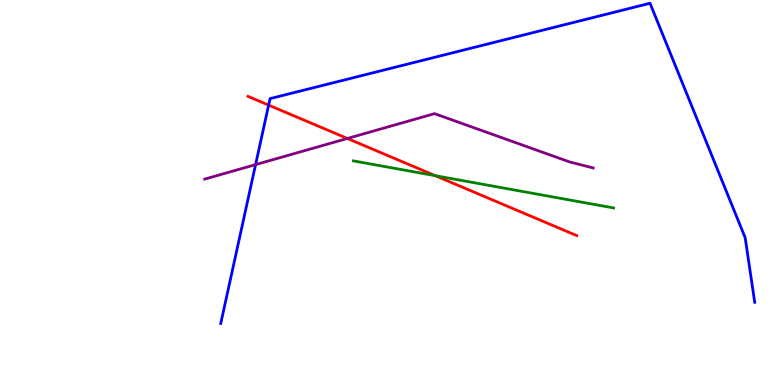[{'lines': ['blue', 'red'], 'intersections': [{'x': 3.47, 'y': 7.27}]}, {'lines': ['green', 'red'], 'intersections': [{'x': 5.62, 'y': 5.44}]}, {'lines': ['purple', 'red'], 'intersections': [{'x': 4.48, 'y': 6.4}]}, {'lines': ['blue', 'green'], 'intersections': []}, {'lines': ['blue', 'purple'], 'intersections': [{'x': 3.3, 'y': 5.72}]}, {'lines': ['green', 'purple'], 'intersections': []}]